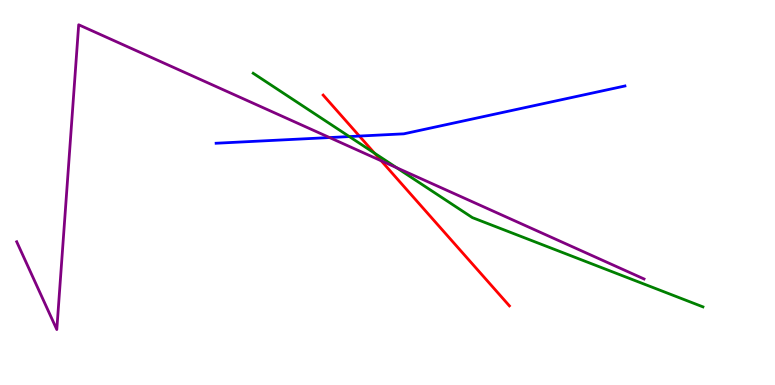[{'lines': ['blue', 'red'], 'intersections': [{'x': 4.64, 'y': 6.47}]}, {'lines': ['green', 'red'], 'intersections': [{'x': 4.83, 'y': 6.02}]}, {'lines': ['purple', 'red'], 'intersections': [{'x': 4.92, 'y': 5.82}]}, {'lines': ['blue', 'green'], 'intersections': [{'x': 4.51, 'y': 6.45}]}, {'lines': ['blue', 'purple'], 'intersections': [{'x': 4.25, 'y': 6.43}]}, {'lines': ['green', 'purple'], 'intersections': [{'x': 5.12, 'y': 5.64}]}]